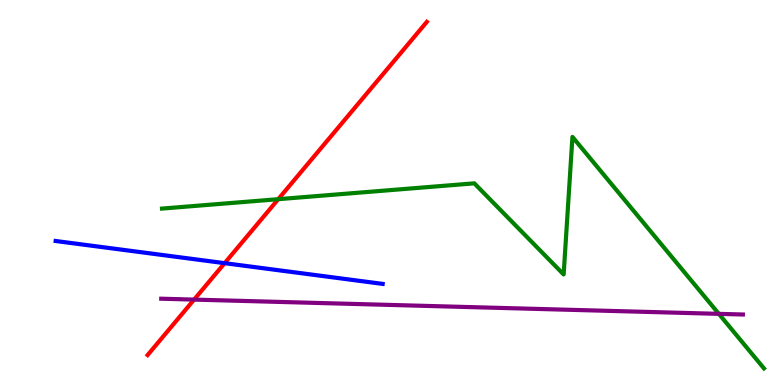[{'lines': ['blue', 'red'], 'intersections': [{'x': 2.9, 'y': 3.16}]}, {'lines': ['green', 'red'], 'intersections': [{'x': 3.59, 'y': 4.83}]}, {'lines': ['purple', 'red'], 'intersections': [{'x': 2.5, 'y': 2.22}]}, {'lines': ['blue', 'green'], 'intersections': []}, {'lines': ['blue', 'purple'], 'intersections': []}, {'lines': ['green', 'purple'], 'intersections': [{'x': 9.28, 'y': 1.85}]}]